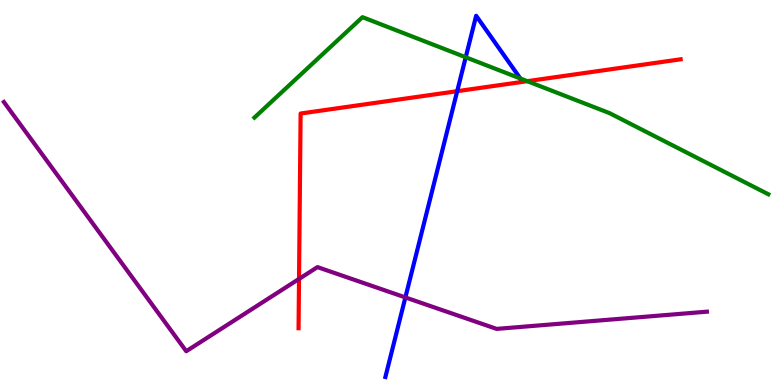[{'lines': ['blue', 'red'], 'intersections': [{'x': 5.9, 'y': 7.63}]}, {'lines': ['green', 'red'], 'intersections': [{'x': 6.8, 'y': 7.89}]}, {'lines': ['purple', 'red'], 'intersections': [{'x': 3.86, 'y': 2.76}]}, {'lines': ['blue', 'green'], 'intersections': [{'x': 6.01, 'y': 8.51}]}, {'lines': ['blue', 'purple'], 'intersections': [{'x': 5.23, 'y': 2.27}]}, {'lines': ['green', 'purple'], 'intersections': []}]